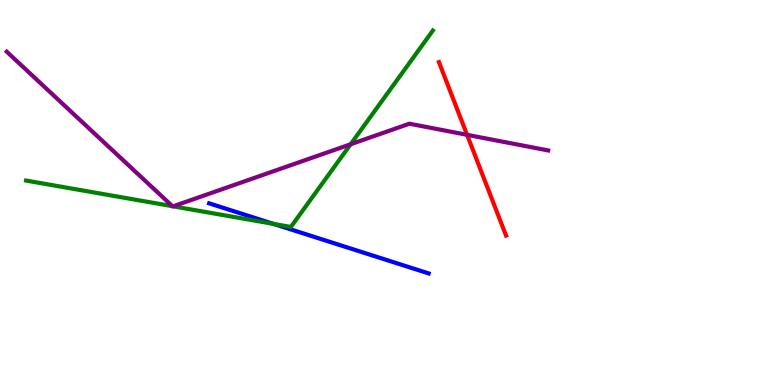[{'lines': ['blue', 'red'], 'intersections': []}, {'lines': ['green', 'red'], 'intersections': []}, {'lines': ['purple', 'red'], 'intersections': [{'x': 6.03, 'y': 6.5}]}, {'lines': ['blue', 'green'], 'intersections': [{'x': 3.53, 'y': 4.18}]}, {'lines': ['blue', 'purple'], 'intersections': []}, {'lines': ['green', 'purple'], 'intersections': [{'x': 2.23, 'y': 4.64}, {'x': 2.23, 'y': 4.64}, {'x': 4.52, 'y': 6.25}]}]